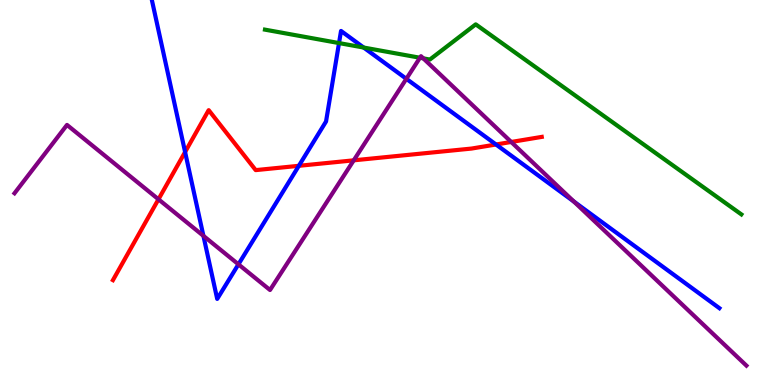[{'lines': ['blue', 'red'], 'intersections': [{'x': 2.39, 'y': 6.05}, {'x': 3.86, 'y': 5.69}, {'x': 6.4, 'y': 6.25}]}, {'lines': ['green', 'red'], 'intersections': []}, {'lines': ['purple', 'red'], 'intersections': [{'x': 2.04, 'y': 4.82}, {'x': 4.56, 'y': 5.84}, {'x': 6.6, 'y': 6.31}]}, {'lines': ['blue', 'green'], 'intersections': [{'x': 4.37, 'y': 8.88}, {'x': 4.69, 'y': 8.77}]}, {'lines': ['blue', 'purple'], 'intersections': [{'x': 2.62, 'y': 3.87}, {'x': 3.08, 'y': 3.13}, {'x': 5.24, 'y': 7.95}, {'x': 7.4, 'y': 4.77}]}, {'lines': ['green', 'purple'], 'intersections': [{'x': 5.42, 'y': 8.5}, {'x': 5.46, 'y': 8.48}]}]